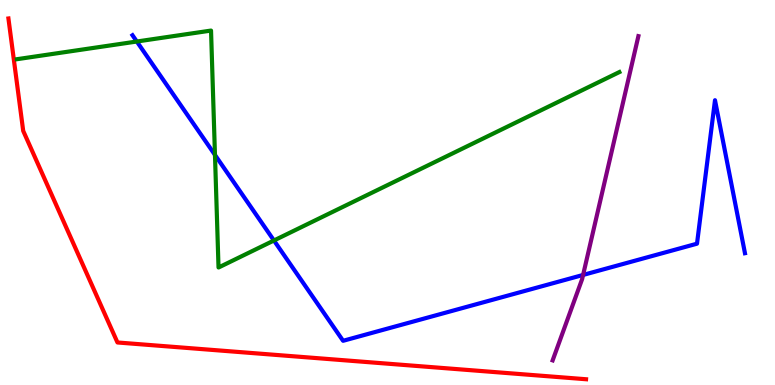[{'lines': ['blue', 'red'], 'intersections': []}, {'lines': ['green', 'red'], 'intersections': []}, {'lines': ['purple', 'red'], 'intersections': []}, {'lines': ['blue', 'green'], 'intersections': [{'x': 1.77, 'y': 8.92}, {'x': 2.77, 'y': 5.98}, {'x': 3.53, 'y': 3.75}]}, {'lines': ['blue', 'purple'], 'intersections': [{'x': 7.52, 'y': 2.86}]}, {'lines': ['green', 'purple'], 'intersections': []}]